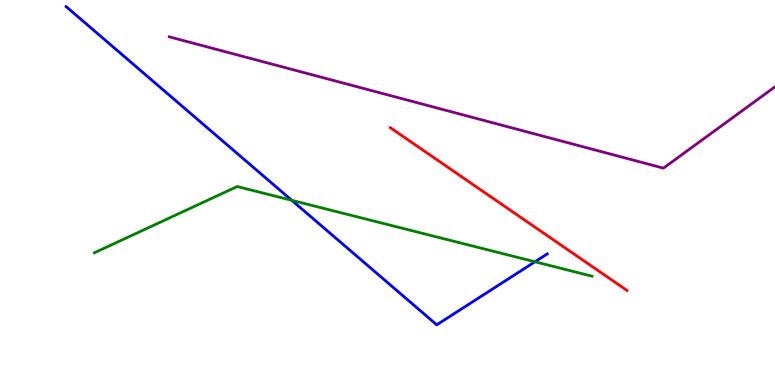[{'lines': ['blue', 'red'], 'intersections': []}, {'lines': ['green', 'red'], 'intersections': []}, {'lines': ['purple', 'red'], 'intersections': []}, {'lines': ['blue', 'green'], 'intersections': [{'x': 3.76, 'y': 4.8}, {'x': 6.9, 'y': 3.2}]}, {'lines': ['blue', 'purple'], 'intersections': []}, {'lines': ['green', 'purple'], 'intersections': []}]